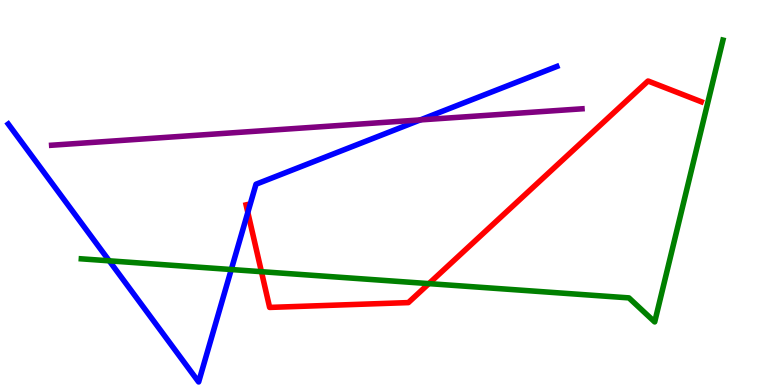[{'lines': ['blue', 'red'], 'intersections': [{'x': 3.2, 'y': 4.48}]}, {'lines': ['green', 'red'], 'intersections': [{'x': 3.37, 'y': 2.94}, {'x': 5.53, 'y': 2.63}]}, {'lines': ['purple', 'red'], 'intersections': []}, {'lines': ['blue', 'green'], 'intersections': [{'x': 1.41, 'y': 3.23}, {'x': 2.98, 'y': 3.0}]}, {'lines': ['blue', 'purple'], 'intersections': [{'x': 5.42, 'y': 6.89}]}, {'lines': ['green', 'purple'], 'intersections': []}]